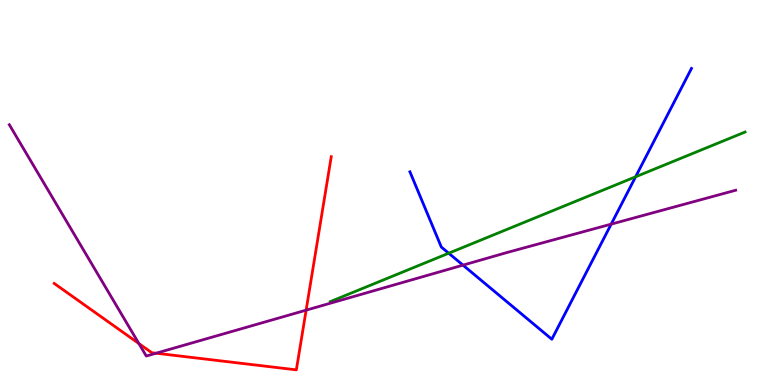[{'lines': ['blue', 'red'], 'intersections': []}, {'lines': ['green', 'red'], 'intersections': []}, {'lines': ['purple', 'red'], 'intersections': [{'x': 1.79, 'y': 1.08}, {'x': 2.01, 'y': 0.826}, {'x': 3.95, 'y': 1.94}]}, {'lines': ['blue', 'green'], 'intersections': [{'x': 5.79, 'y': 3.42}, {'x': 8.2, 'y': 5.41}]}, {'lines': ['blue', 'purple'], 'intersections': [{'x': 5.97, 'y': 3.11}, {'x': 7.89, 'y': 4.18}]}, {'lines': ['green', 'purple'], 'intersections': []}]